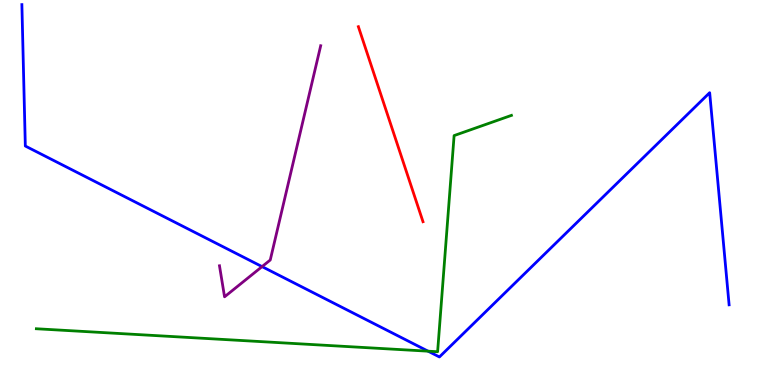[{'lines': ['blue', 'red'], 'intersections': []}, {'lines': ['green', 'red'], 'intersections': []}, {'lines': ['purple', 'red'], 'intersections': []}, {'lines': ['blue', 'green'], 'intersections': [{'x': 5.52, 'y': 0.878}]}, {'lines': ['blue', 'purple'], 'intersections': [{'x': 3.38, 'y': 3.08}]}, {'lines': ['green', 'purple'], 'intersections': []}]